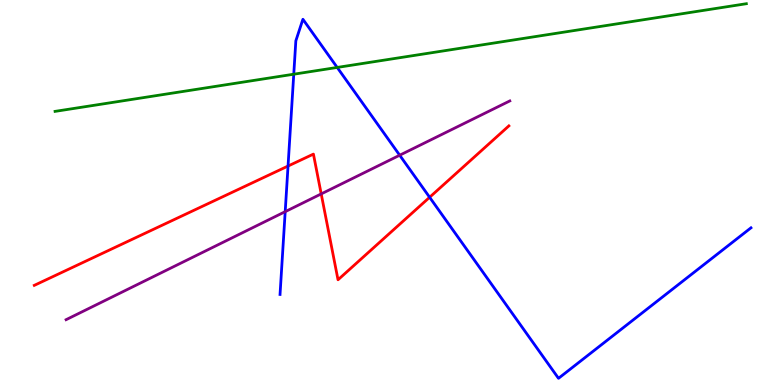[{'lines': ['blue', 'red'], 'intersections': [{'x': 3.72, 'y': 5.69}, {'x': 5.54, 'y': 4.88}]}, {'lines': ['green', 'red'], 'intersections': []}, {'lines': ['purple', 'red'], 'intersections': [{'x': 4.14, 'y': 4.96}]}, {'lines': ['blue', 'green'], 'intersections': [{'x': 3.79, 'y': 8.07}, {'x': 4.35, 'y': 8.25}]}, {'lines': ['blue', 'purple'], 'intersections': [{'x': 3.68, 'y': 4.5}, {'x': 5.16, 'y': 5.97}]}, {'lines': ['green', 'purple'], 'intersections': []}]